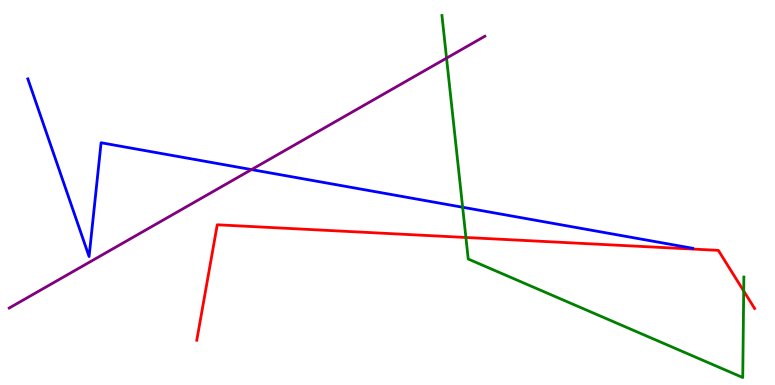[{'lines': ['blue', 'red'], 'intersections': []}, {'lines': ['green', 'red'], 'intersections': [{'x': 6.01, 'y': 3.83}, {'x': 9.6, 'y': 2.44}]}, {'lines': ['purple', 'red'], 'intersections': []}, {'lines': ['blue', 'green'], 'intersections': [{'x': 5.97, 'y': 4.62}]}, {'lines': ['blue', 'purple'], 'intersections': [{'x': 3.25, 'y': 5.6}]}, {'lines': ['green', 'purple'], 'intersections': [{'x': 5.76, 'y': 8.49}]}]